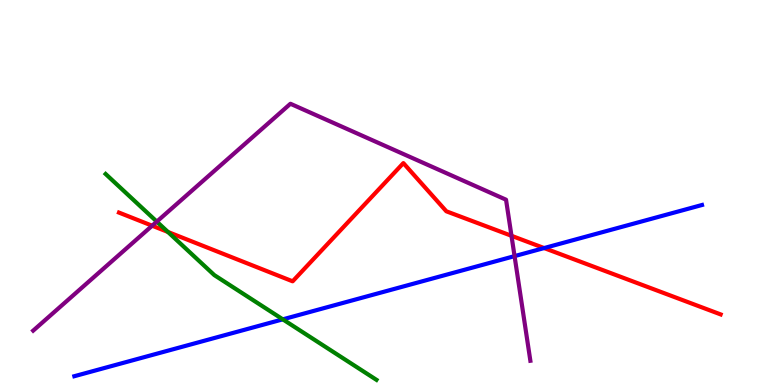[{'lines': ['blue', 'red'], 'intersections': [{'x': 7.02, 'y': 3.56}]}, {'lines': ['green', 'red'], 'intersections': [{'x': 2.17, 'y': 3.98}]}, {'lines': ['purple', 'red'], 'intersections': [{'x': 1.96, 'y': 4.14}, {'x': 6.6, 'y': 3.88}]}, {'lines': ['blue', 'green'], 'intersections': [{'x': 3.65, 'y': 1.71}]}, {'lines': ['blue', 'purple'], 'intersections': [{'x': 6.64, 'y': 3.35}]}, {'lines': ['green', 'purple'], 'intersections': [{'x': 2.02, 'y': 4.24}]}]